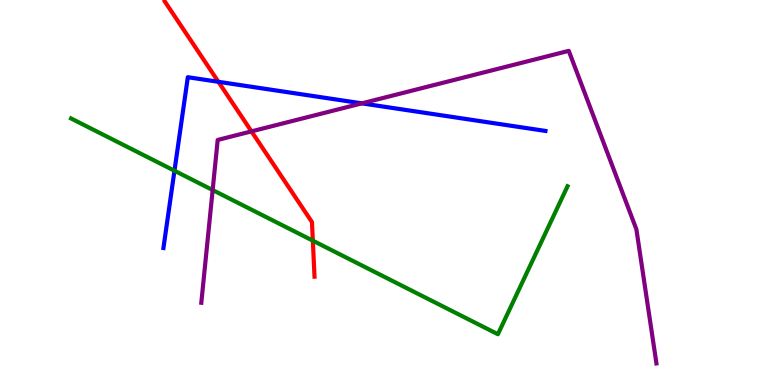[{'lines': ['blue', 'red'], 'intersections': [{'x': 2.82, 'y': 7.88}]}, {'lines': ['green', 'red'], 'intersections': [{'x': 4.04, 'y': 3.75}]}, {'lines': ['purple', 'red'], 'intersections': [{'x': 3.24, 'y': 6.59}]}, {'lines': ['blue', 'green'], 'intersections': [{'x': 2.25, 'y': 5.57}]}, {'lines': ['blue', 'purple'], 'intersections': [{'x': 4.67, 'y': 7.32}]}, {'lines': ['green', 'purple'], 'intersections': [{'x': 2.74, 'y': 5.06}]}]